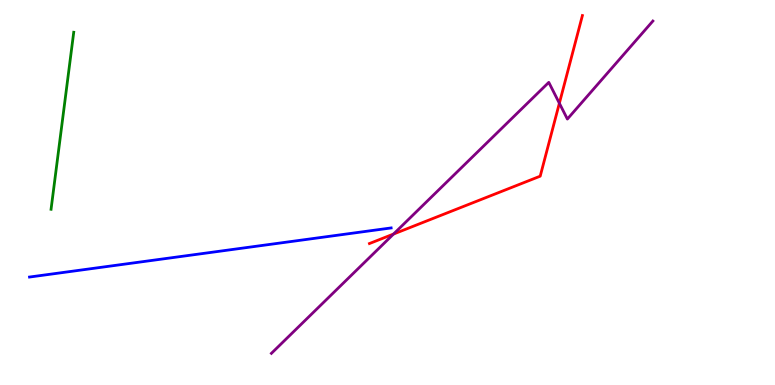[{'lines': ['blue', 'red'], 'intersections': []}, {'lines': ['green', 'red'], 'intersections': []}, {'lines': ['purple', 'red'], 'intersections': [{'x': 5.08, 'y': 3.92}, {'x': 7.22, 'y': 7.32}]}, {'lines': ['blue', 'green'], 'intersections': []}, {'lines': ['blue', 'purple'], 'intersections': []}, {'lines': ['green', 'purple'], 'intersections': []}]